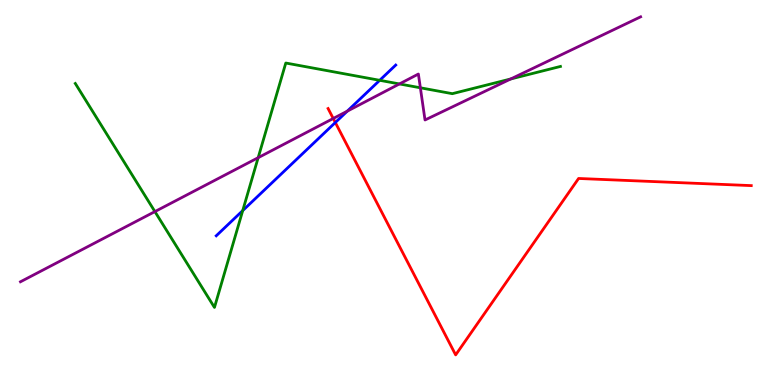[{'lines': ['blue', 'red'], 'intersections': [{'x': 4.33, 'y': 6.82}]}, {'lines': ['green', 'red'], 'intersections': []}, {'lines': ['purple', 'red'], 'intersections': [{'x': 4.3, 'y': 6.92}]}, {'lines': ['blue', 'green'], 'intersections': [{'x': 3.13, 'y': 4.53}, {'x': 4.9, 'y': 7.91}]}, {'lines': ['blue', 'purple'], 'intersections': [{'x': 4.48, 'y': 7.11}]}, {'lines': ['green', 'purple'], 'intersections': [{'x': 2.0, 'y': 4.5}, {'x': 3.33, 'y': 5.9}, {'x': 5.15, 'y': 7.82}, {'x': 5.42, 'y': 7.72}, {'x': 6.59, 'y': 7.95}]}]